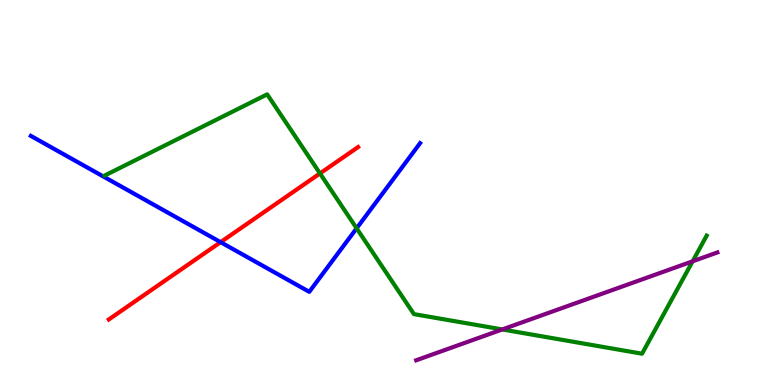[{'lines': ['blue', 'red'], 'intersections': [{'x': 2.85, 'y': 3.71}]}, {'lines': ['green', 'red'], 'intersections': [{'x': 4.13, 'y': 5.5}]}, {'lines': ['purple', 'red'], 'intersections': []}, {'lines': ['blue', 'green'], 'intersections': [{'x': 4.6, 'y': 4.07}]}, {'lines': ['blue', 'purple'], 'intersections': []}, {'lines': ['green', 'purple'], 'intersections': [{'x': 6.48, 'y': 1.44}, {'x': 8.94, 'y': 3.21}]}]